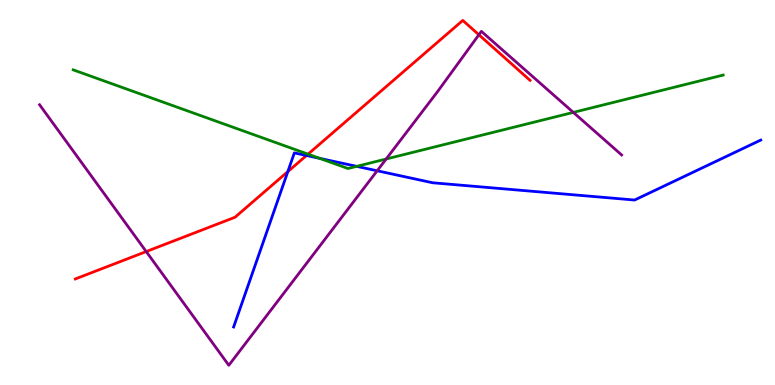[{'lines': ['blue', 'red'], 'intersections': [{'x': 3.71, 'y': 5.54}, {'x': 3.95, 'y': 5.96}]}, {'lines': ['green', 'red'], 'intersections': [{'x': 3.97, 'y': 6.0}]}, {'lines': ['purple', 'red'], 'intersections': [{'x': 1.89, 'y': 3.47}, {'x': 6.18, 'y': 9.1}]}, {'lines': ['blue', 'green'], 'intersections': [{'x': 4.13, 'y': 5.89}, {'x': 4.6, 'y': 5.68}]}, {'lines': ['blue', 'purple'], 'intersections': [{'x': 4.87, 'y': 5.56}]}, {'lines': ['green', 'purple'], 'intersections': [{'x': 4.98, 'y': 5.87}, {'x': 7.4, 'y': 7.08}]}]